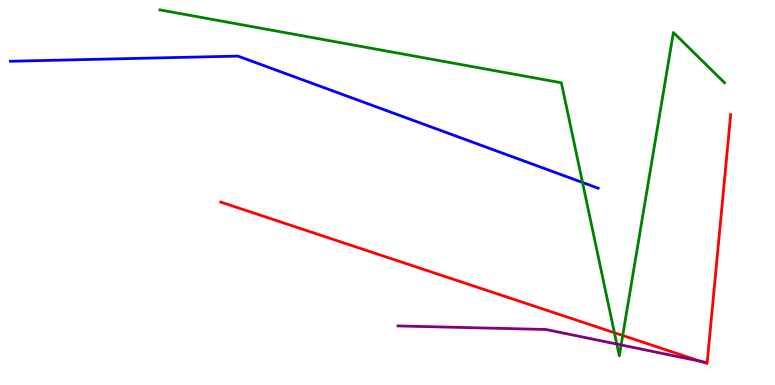[{'lines': ['blue', 'red'], 'intersections': []}, {'lines': ['green', 'red'], 'intersections': [{'x': 7.93, 'y': 1.36}, {'x': 8.04, 'y': 1.29}]}, {'lines': ['purple', 'red'], 'intersections': [{'x': 9.04, 'y': 0.617}]}, {'lines': ['blue', 'green'], 'intersections': [{'x': 7.52, 'y': 5.26}]}, {'lines': ['blue', 'purple'], 'intersections': []}, {'lines': ['green', 'purple'], 'intersections': [{'x': 7.96, 'y': 1.06}, {'x': 8.01, 'y': 1.04}]}]